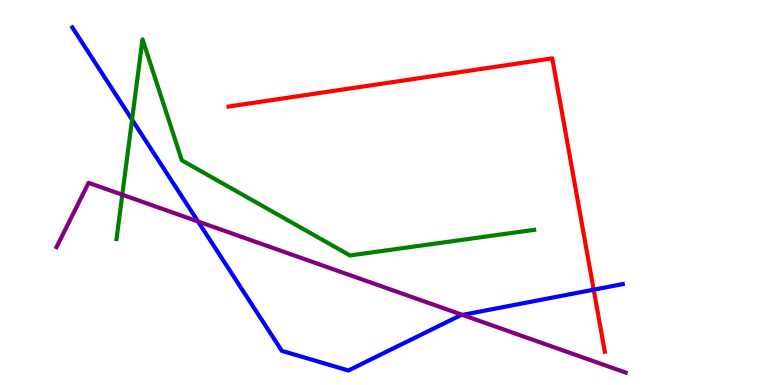[{'lines': ['blue', 'red'], 'intersections': [{'x': 7.66, 'y': 2.48}]}, {'lines': ['green', 'red'], 'intersections': []}, {'lines': ['purple', 'red'], 'intersections': []}, {'lines': ['blue', 'green'], 'intersections': [{'x': 1.7, 'y': 6.89}]}, {'lines': ['blue', 'purple'], 'intersections': [{'x': 2.56, 'y': 4.25}, {'x': 5.97, 'y': 1.82}]}, {'lines': ['green', 'purple'], 'intersections': [{'x': 1.58, 'y': 4.94}]}]